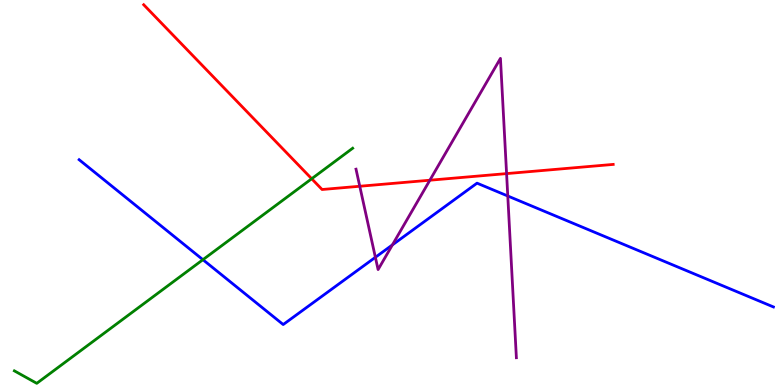[{'lines': ['blue', 'red'], 'intersections': []}, {'lines': ['green', 'red'], 'intersections': [{'x': 4.02, 'y': 5.36}]}, {'lines': ['purple', 'red'], 'intersections': [{'x': 4.64, 'y': 5.16}, {'x': 5.55, 'y': 5.32}, {'x': 6.54, 'y': 5.49}]}, {'lines': ['blue', 'green'], 'intersections': [{'x': 2.62, 'y': 3.25}]}, {'lines': ['blue', 'purple'], 'intersections': [{'x': 4.84, 'y': 3.32}, {'x': 5.06, 'y': 3.64}, {'x': 6.55, 'y': 4.91}]}, {'lines': ['green', 'purple'], 'intersections': []}]